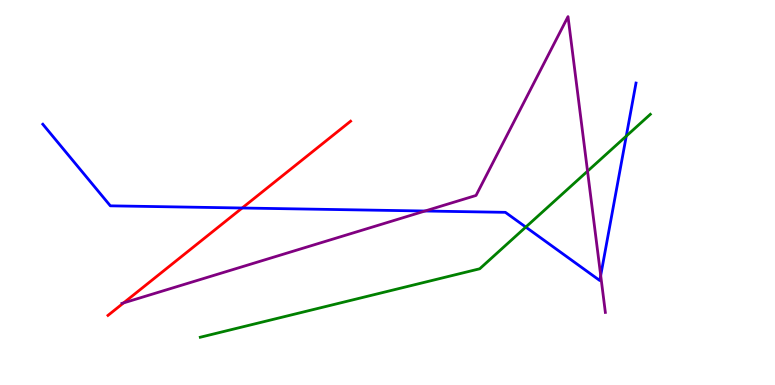[{'lines': ['blue', 'red'], 'intersections': [{'x': 3.12, 'y': 4.6}]}, {'lines': ['green', 'red'], 'intersections': []}, {'lines': ['purple', 'red'], 'intersections': [{'x': 1.59, 'y': 2.13}]}, {'lines': ['blue', 'green'], 'intersections': [{'x': 6.78, 'y': 4.1}, {'x': 8.08, 'y': 6.46}]}, {'lines': ['blue', 'purple'], 'intersections': [{'x': 5.48, 'y': 4.52}, {'x': 7.75, 'y': 2.84}]}, {'lines': ['green', 'purple'], 'intersections': [{'x': 7.58, 'y': 5.55}]}]